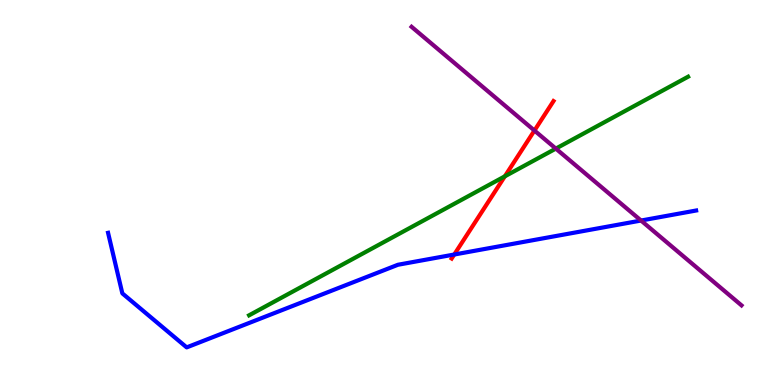[{'lines': ['blue', 'red'], 'intersections': [{'x': 5.86, 'y': 3.39}]}, {'lines': ['green', 'red'], 'intersections': [{'x': 6.51, 'y': 5.42}]}, {'lines': ['purple', 'red'], 'intersections': [{'x': 6.9, 'y': 6.61}]}, {'lines': ['blue', 'green'], 'intersections': []}, {'lines': ['blue', 'purple'], 'intersections': [{'x': 8.27, 'y': 4.27}]}, {'lines': ['green', 'purple'], 'intersections': [{'x': 7.17, 'y': 6.14}]}]